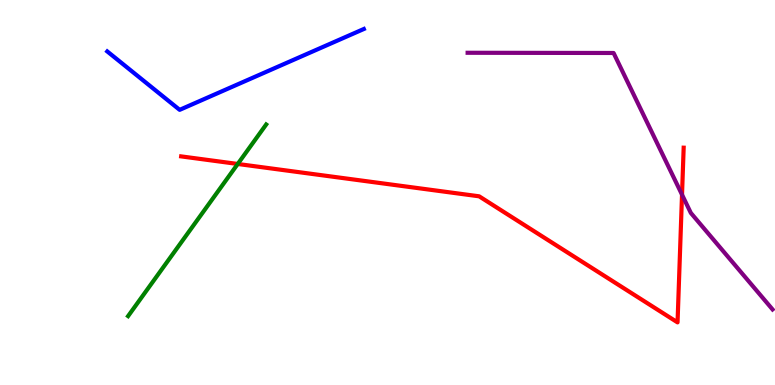[{'lines': ['blue', 'red'], 'intersections': []}, {'lines': ['green', 'red'], 'intersections': [{'x': 3.07, 'y': 5.74}]}, {'lines': ['purple', 'red'], 'intersections': [{'x': 8.8, 'y': 4.94}]}, {'lines': ['blue', 'green'], 'intersections': []}, {'lines': ['blue', 'purple'], 'intersections': []}, {'lines': ['green', 'purple'], 'intersections': []}]